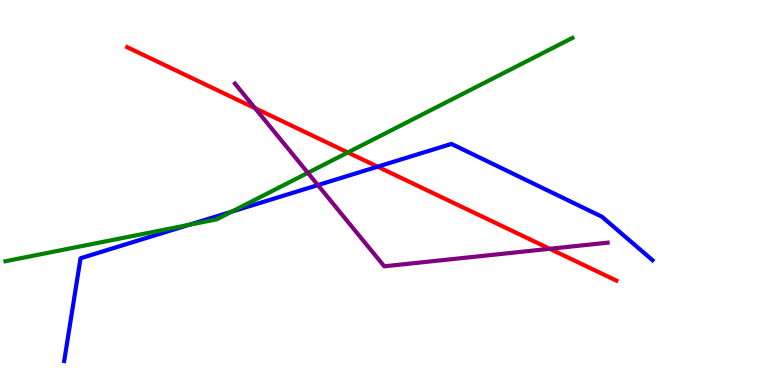[{'lines': ['blue', 'red'], 'intersections': [{'x': 4.87, 'y': 5.67}]}, {'lines': ['green', 'red'], 'intersections': [{'x': 4.49, 'y': 6.04}]}, {'lines': ['purple', 'red'], 'intersections': [{'x': 3.29, 'y': 7.19}, {'x': 7.09, 'y': 3.54}]}, {'lines': ['blue', 'green'], 'intersections': [{'x': 2.44, 'y': 4.16}, {'x': 2.99, 'y': 4.5}]}, {'lines': ['blue', 'purple'], 'intersections': [{'x': 4.1, 'y': 5.19}]}, {'lines': ['green', 'purple'], 'intersections': [{'x': 3.97, 'y': 5.51}]}]